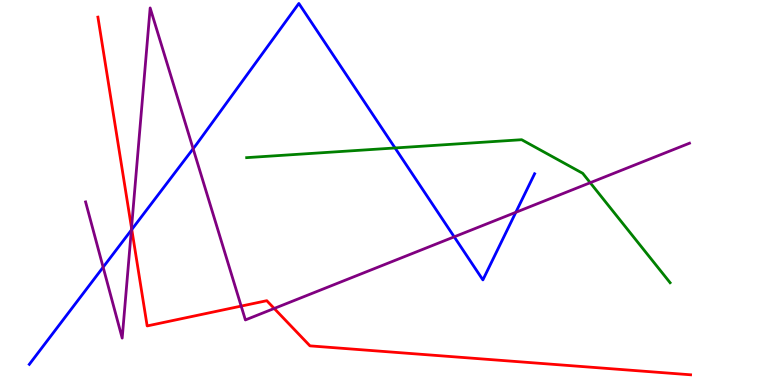[{'lines': ['blue', 'red'], 'intersections': [{'x': 1.7, 'y': 4.04}]}, {'lines': ['green', 'red'], 'intersections': []}, {'lines': ['purple', 'red'], 'intersections': [{'x': 1.7, 'y': 4.08}, {'x': 3.11, 'y': 2.05}, {'x': 3.54, 'y': 1.99}]}, {'lines': ['blue', 'green'], 'intersections': [{'x': 5.1, 'y': 6.16}]}, {'lines': ['blue', 'purple'], 'intersections': [{'x': 1.33, 'y': 3.06}, {'x': 1.69, 'y': 4.02}, {'x': 2.49, 'y': 6.14}, {'x': 5.86, 'y': 3.85}, {'x': 6.66, 'y': 4.49}]}, {'lines': ['green', 'purple'], 'intersections': [{'x': 7.62, 'y': 5.25}]}]